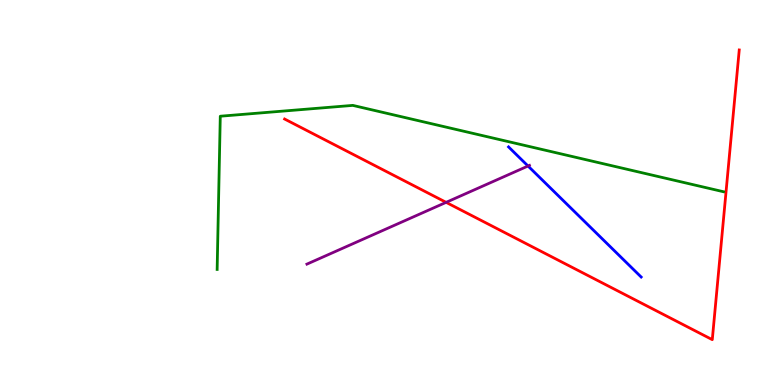[{'lines': ['blue', 'red'], 'intersections': []}, {'lines': ['green', 'red'], 'intersections': []}, {'lines': ['purple', 'red'], 'intersections': [{'x': 5.76, 'y': 4.74}]}, {'lines': ['blue', 'green'], 'intersections': []}, {'lines': ['blue', 'purple'], 'intersections': [{'x': 6.81, 'y': 5.69}]}, {'lines': ['green', 'purple'], 'intersections': []}]